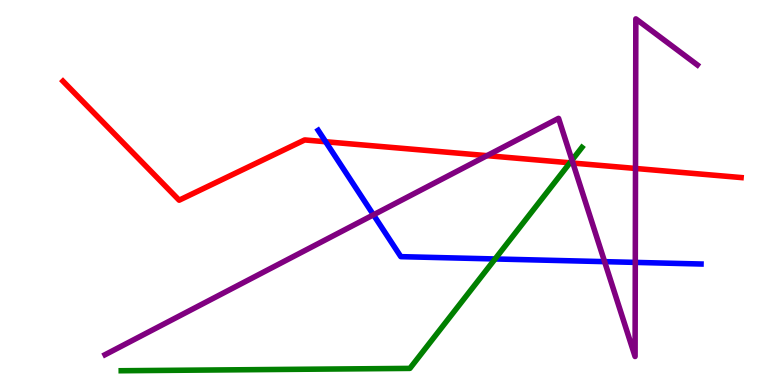[{'lines': ['blue', 'red'], 'intersections': [{'x': 4.2, 'y': 6.32}]}, {'lines': ['green', 'red'], 'intersections': [{'x': 7.35, 'y': 5.77}]}, {'lines': ['purple', 'red'], 'intersections': [{'x': 6.28, 'y': 5.96}, {'x': 7.39, 'y': 5.76}, {'x': 8.2, 'y': 5.62}]}, {'lines': ['blue', 'green'], 'intersections': [{'x': 6.39, 'y': 3.27}]}, {'lines': ['blue', 'purple'], 'intersections': [{'x': 4.82, 'y': 4.42}, {'x': 7.8, 'y': 3.2}, {'x': 8.2, 'y': 3.18}]}, {'lines': ['green', 'purple'], 'intersections': [{'x': 7.38, 'y': 5.84}]}]